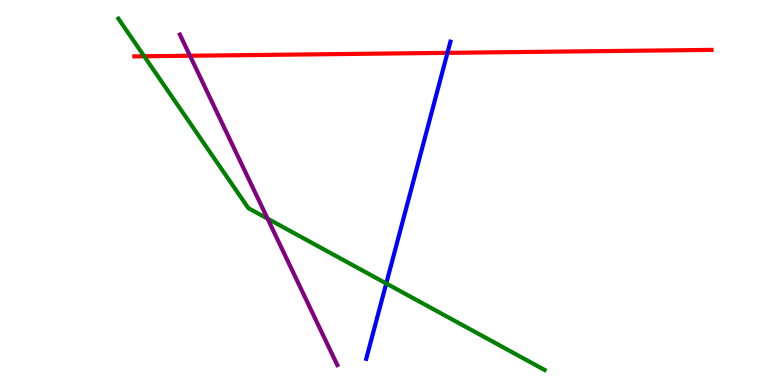[{'lines': ['blue', 'red'], 'intersections': [{'x': 5.77, 'y': 8.63}]}, {'lines': ['green', 'red'], 'intersections': [{'x': 1.86, 'y': 8.54}]}, {'lines': ['purple', 'red'], 'intersections': [{'x': 2.45, 'y': 8.55}]}, {'lines': ['blue', 'green'], 'intersections': [{'x': 4.98, 'y': 2.64}]}, {'lines': ['blue', 'purple'], 'intersections': []}, {'lines': ['green', 'purple'], 'intersections': [{'x': 3.45, 'y': 4.32}]}]